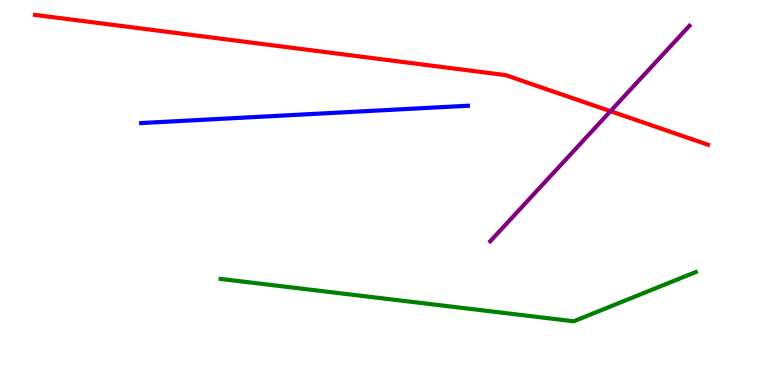[{'lines': ['blue', 'red'], 'intersections': []}, {'lines': ['green', 'red'], 'intersections': []}, {'lines': ['purple', 'red'], 'intersections': [{'x': 7.88, 'y': 7.11}]}, {'lines': ['blue', 'green'], 'intersections': []}, {'lines': ['blue', 'purple'], 'intersections': []}, {'lines': ['green', 'purple'], 'intersections': []}]